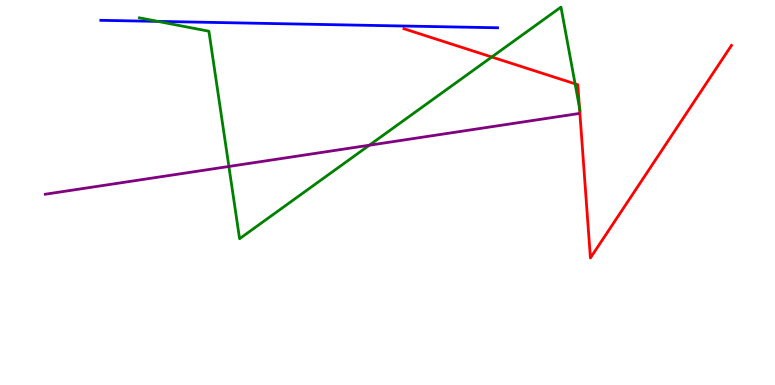[{'lines': ['blue', 'red'], 'intersections': []}, {'lines': ['green', 'red'], 'intersections': [{'x': 6.35, 'y': 8.52}, {'x': 7.42, 'y': 7.82}, {'x': 7.48, 'y': 7.21}]}, {'lines': ['purple', 'red'], 'intersections': []}, {'lines': ['blue', 'green'], 'intersections': [{'x': 2.04, 'y': 9.44}]}, {'lines': ['blue', 'purple'], 'intersections': []}, {'lines': ['green', 'purple'], 'intersections': [{'x': 2.95, 'y': 5.68}, {'x': 4.77, 'y': 6.23}]}]